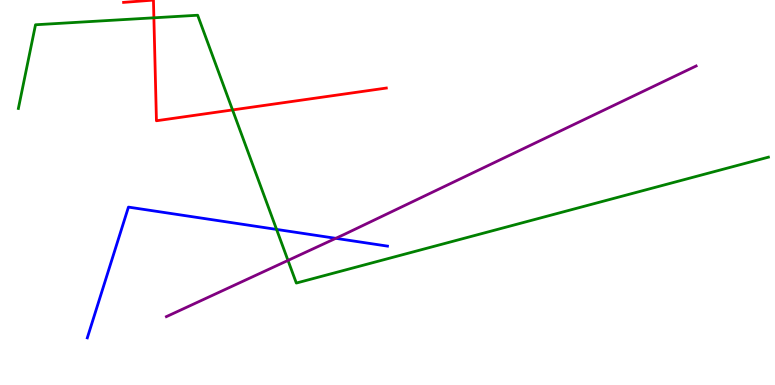[{'lines': ['blue', 'red'], 'intersections': []}, {'lines': ['green', 'red'], 'intersections': [{'x': 1.99, 'y': 9.54}, {'x': 3.0, 'y': 7.14}]}, {'lines': ['purple', 'red'], 'intersections': []}, {'lines': ['blue', 'green'], 'intersections': [{'x': 3.57, 'y': 4.04}]}, {'lines': ['blue', 'purple'], 'intersections': [{'x': 4.33, 'y': 3.81}]}, {'lines': ['green', 'purple'], 'intersections': [{'x': 3.72, 'y': 3.24}]}]